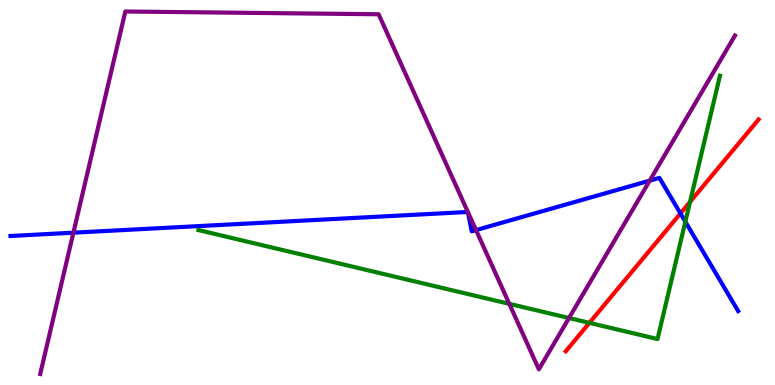[{'lines': ['blue', 'red'], 'intersections': [{'x': 8.78, 'y': 4.46}]}, {'lines': ['green', 'red'], 'intersections': [{'x': 7.61, 'y': 1.61}, {'x': 8.9, 'y': 4.76}]}, {'lines': ['purple', 'red'], 'intersections': []}, {'lines': ['blue', 'green'], 'intersections': [{'x': 8.84, 'y': 4.24}]}, {'lines': ['blue', 'purple'], 'intersections': [{'x': 0.947, 'y': 3.96}, {'x': 6.04, 'y': 4.49}, {'x': 6.04, 'y': 4.49}, {'x': 6.14, 'y': 4.02}, {'x': 8.38, 'y': 5.31}]}, {'lines': ['green', 'purple'], 'intersections': [{'x': 6.57, 'y': 2.11}, {'x': 7.34, 'y': 1.74}]}]